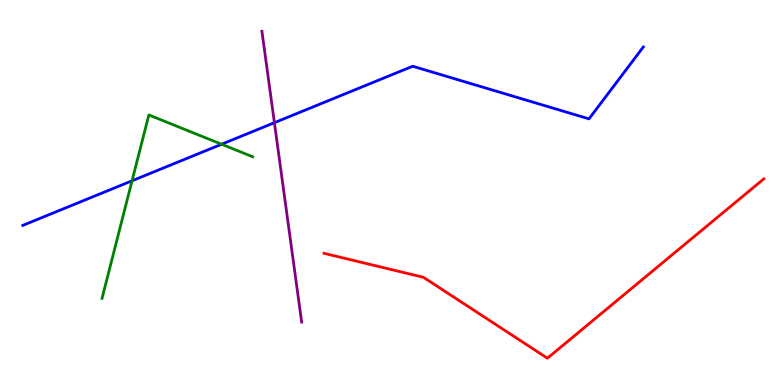[{'lines': ['blue', 'red'], 'intersections': []}, {'lines': ['green', 'red'], 'intersections': []}, {'lines': ['purple', 'red'], 'intersections': []}, {'lines': ['blue', 'green'], 'intersections': [{'x': 1.7, 'y': 5.3}, {'x': 2.86, 'y': 6.25}]}, {'lines': ['blue', 'purple'], 'intersections': [{'x': 3.54, 'y': 6.81}]}, {'lines': ['green', 'purple'], 'intersections': []}]